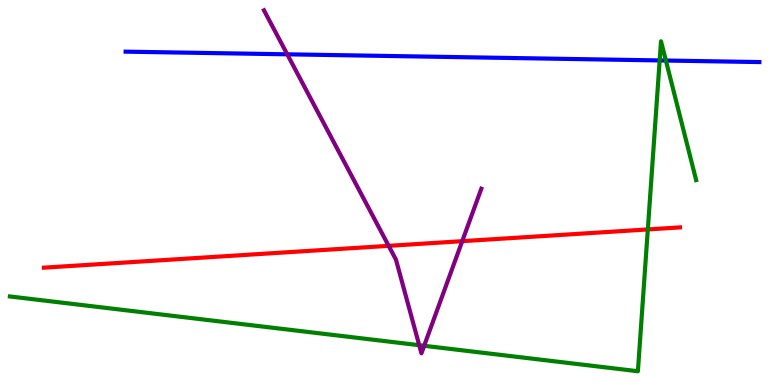[{'lines': ['blue', 'red'], 'intersections': []}, {'lines': ['green', 'red'], 'intersections': [{'x': 8.36, 'y': 4.04}]}, {'lines': ['purple', 'red'], 'intersections': [{'x': 5.02, 'y': 3.61}, {'x': 5.96, 'y': 3.74}]}, {'lines': ['blue', 'green'], 'intersections': [{'x': 8.51, 'y': 8.43}, {'x': 8.59, 'y': 8.43}]}, {'lines': ['blue', 'purple'], 'intersections': [{'x': 3.71, 'y': 8.59}]}, {'lines': ['green', 'purple'], 'intersections': [{'x': 5.41, 'y': 1.03}, {'x': 5.47, 'y': 1.02}]}]